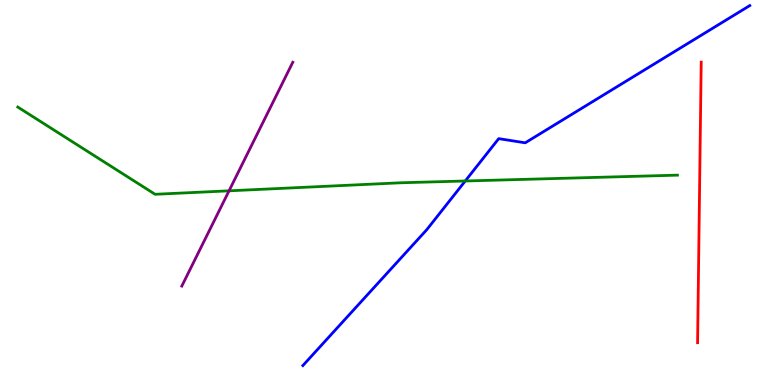[{'lines': ['blue', 'red'], 'intersections': []}, {'lines': ['green', 'red'], 'intersections': []}, {'lines': ['purple', 'red'], 'intersections': []}, {'lines': ['blue', 'green'], 'intersections': [{'x': 6.0, 'y': 5.3}]}, {'lines': ['blue', 'purple'], 'intersections': []}, {'lines': ['green', 'purple'], 'intersections': [{'x': 2.96, 'y': 5.04}]}]